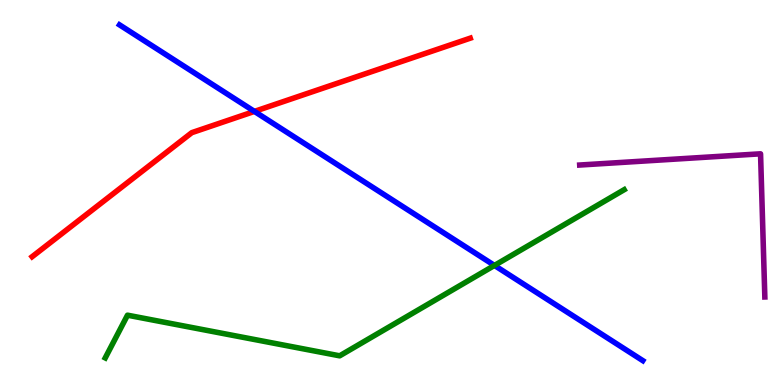[{'lines': ['blue', 'red'], 'intersections': [{'x': 3.28, 'y': 7.11}]}, {'lines': ['green', 'red'], 'intersections': []}, {'lines': ['purple', 'red'], 'intersections': []}, {'lines': ['blue', 'green'], 'intersections': [{'x': 6.38, 'y': 3.11}]}, {'lines': ['blue', 'purple'], 'intersections': []}, {'lines': ['green', 'purple'], 'intersections': []}]